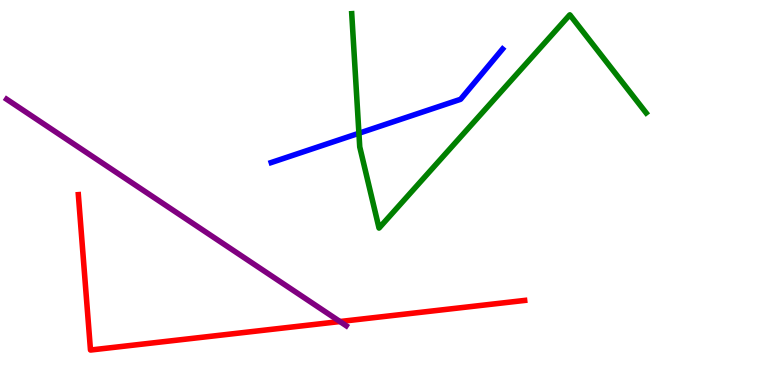[{'lines': ['blue', 'red'], 'intersections': []}, {'lines': ['green', 'red'], 'intersections': []}, {'lines': ['purple', 'red'], 'intersections': [{'x': 4.39, 'y': 1.65}]}, {'lines': ['blue', 'green'], 'intersections': [{'x': 4.63, 'y': 6.54}]}, {'lines': ['blue', 'purple'], 'intersections': []}, {'lines': ['green', 'purple'], 'intersections': []}]